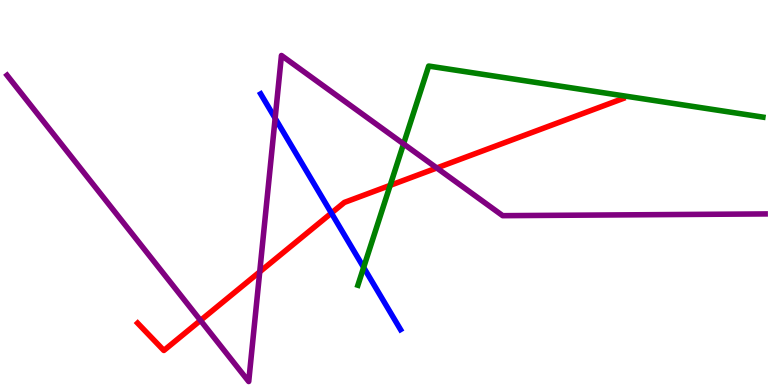[{'lines': ['blue', 'red'], 'intersections': [{'x': 4.28, 'y': 4.47}]}, {'lines': ['green', 'red'], 'intersections': [{'x': 5.03, 'y': 5.19}]}, {'lines': ['purple', 'red'], 'intersections': [{'x': 2.59, 'y': 1.68}, {'x': 3.35, 'y': 2.94}, {'x': 5.64, 'y': 5.64}]}, {'lines': ['blue', 'green'], 'intersections': [{'x': 4.69, 'y': 3.05}]}, {'lines': ['blue', 'purple'], 'intersections': [{'x': 3.55, 'y': 6.93}]}, {'lines': ['green', 'purple'], 'intersections': [{'x': 5.21, 'y': 6.26}]}]